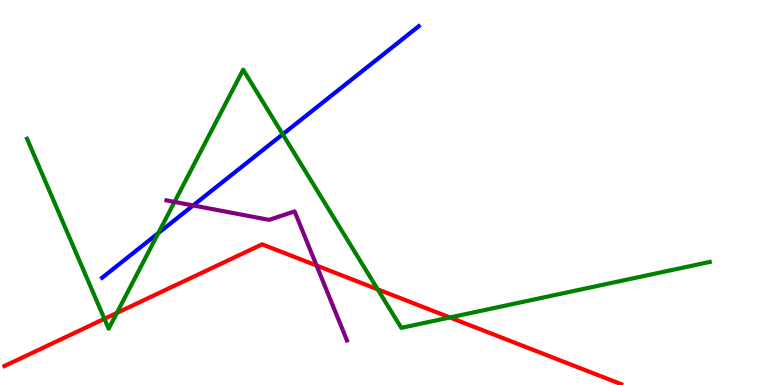[{'lines': ['blue', 'red'], 'intersections': []}, {'lines': ['green', 'red'], 'intersections': [{'x': 1.35, 'y': 1.72}, {'x': 1.51, 'y': 1.87}, {'x': 4.87, 'y': 2.48}, {'x': 5.81, 'y': 1.75}]}, {'lines': ['purple', 'red'], 'intersections': [{'x': 4.08, 'y': 3.1}]}, {'lines': ['blue', 'green'], 'intersections': [{'x': 2.04, 'y': 3.95}, {'x': 3.65, 'y': 6.51}]}, {'lines': ['blue', 'purple'], 'intersections': [{'x': 2.49, 'y': 4.66}]}, {'lines': ['green', 'purple'], 'intersections': [{'x': 2.25, 'y': 4.76}]}]